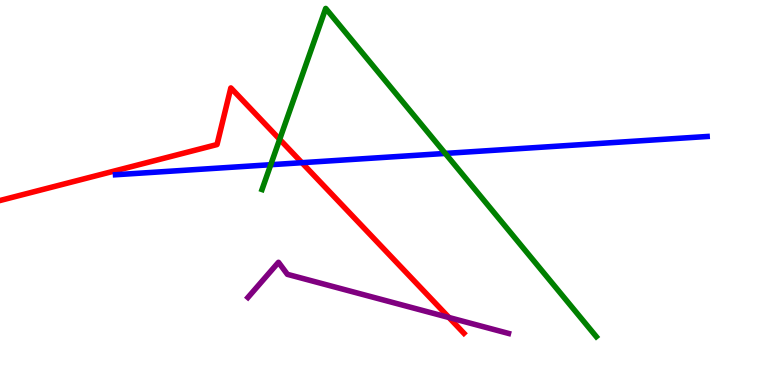[{'lines': ['blue', 'red'], 'intersections': [{'x': 3.9, 'y': 5.77}]}, {'lines': ['green', 'red'], 'intersections': [{'x': 3.61, 'y': 6.38}]}, {'lines': ['purple', 'red'], 'intersections': [{'x': 5.79, 'y': 1.75}]}, {'lines': ['blue', 'green'], 'intersections': [{'x': 3.49, 'y': 5.72}, {'x': 5.75, 'y': 6.01}]}, {'lines': ['blue', 'purple'], 'intersections': []}, {'lines': ['green', 'purple'], 'intersections': []}]